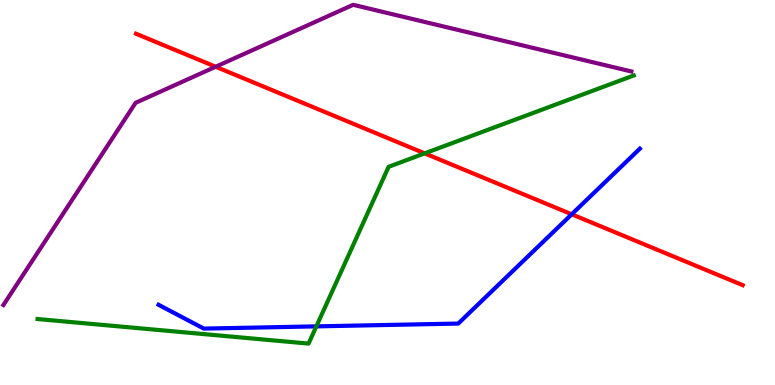[{'lines': ['blue', 'red'], 'intersections': [{'x': 7.38, 'y': 4.43}]}, {'lines': ['green', 'red'], 'intersections': [{'x': 5.48, 'y': 6.02}]}, {'lines': ['purple', 'red'], 'intersections': [{'x': 2.78, 'y': 8.27}]}, {'lines': ['blue', 'green'], 'intersections': [{'x': 4.08, 'y': 1.52}]}, {'lines': ['blue', 'purple'], 'intersections': []}, {'lines': ['green', 'purple'], 'intersections': []}]